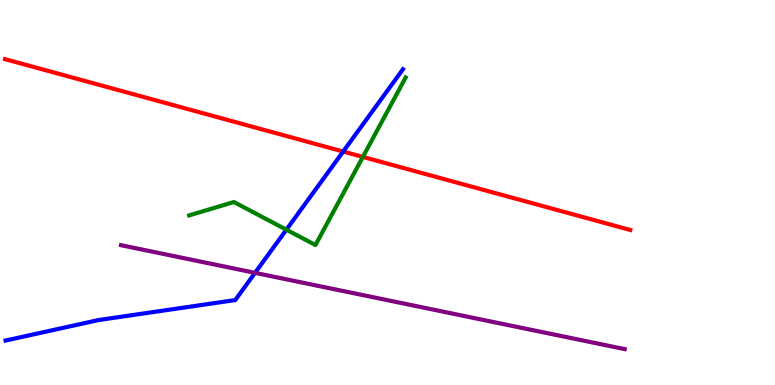[{'lines': ['blue', 'red'], 'intersections': [{'x': 4.43, 'y': 6.06}]}, {'lines': ['green', 'red'], 'intersections': [{'x': 4.68, 'y': 5.92}]}, {'lines': ['purple', 'red'], 'intersections': []}, {'lines': ['blue', 'green'], 'intersections': [{'x': 3.7, 'y': 4.03}]}, {'lines': ['blue', 'purple'], 'intersections': [{'x': 3.29, 'y': 2.91}]}, {'lines': ['green', 'purple'], 'intersections': []}]